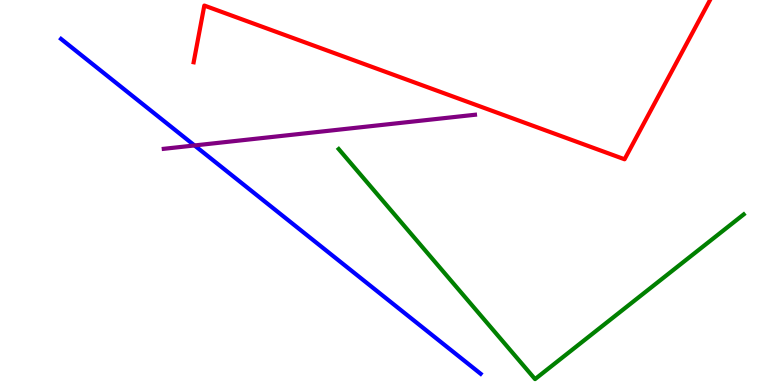[{'lines': ['blue', 'red'], 'intersections': []}, {'lines': ['green', 'red'], 'intersections': []}, {'lines': ['purple', 'red'], 'intersections': []}, {'lines': ['blue', 'green'], 'intersections': []}, {'lines': ['blue', 'purple'], 'intersections': [{'x': 2.51, 'y': 6.22}]}, {'lines': ['green', 'purple'], 'intersections': []}]